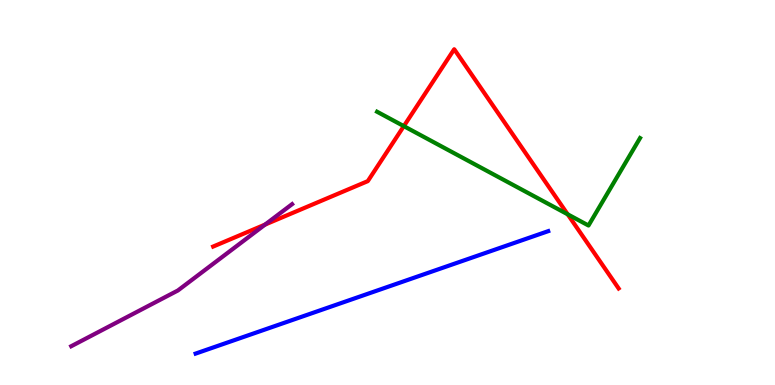[{'lines': ['blue', 'red'], 'intersections': []}, {'lines': ['green', 'red'], 'intersections': [{'x': 5.21, 'y': 6.72}, {'x': 7.32, 'y': 4.43}]}, {'lines': ['purple', 'red'], 'intersections': [{'x': 3.42, 'y': 4.17}]}, {'lines': ['blue', 'green'], 'intersections': []}, {'lines': ['blue', 'purple'], 'intersections': []}, {'lines': ['green', 'purple'], 'intersections': []}]